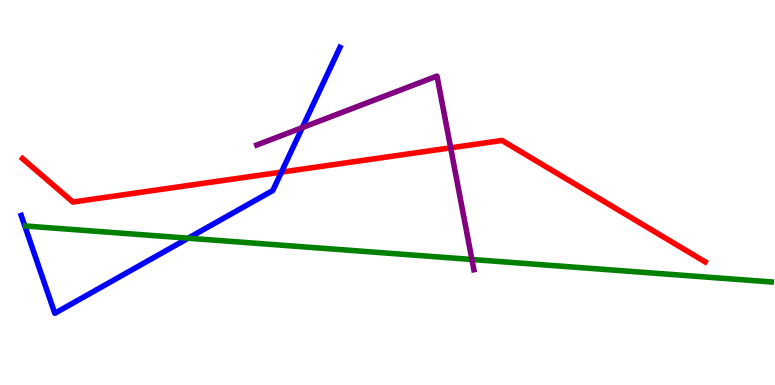[{'lines': ['blue', 'red'], 'intersections': [{'x': 3.63, 'y': 5.53}]}, {'lines': ['green', 'red'], 'intersections': []}, {'lines': ['purple', 'red'], 'intersections': [{'x': 5.82, 'y': 6.16}]}, {'lines': ['blue', 'green'], 'intersections': [{'x': 2.43, 'y': 3.81}]}, {'lines': ['blue', 'purple'], 'intersections': [{'x': 3.9, 'y': 6.69}]}, {'lines': ['green', 'purple'], 'intersections': [{'x': 6.09, 'y': 3.26}]}]